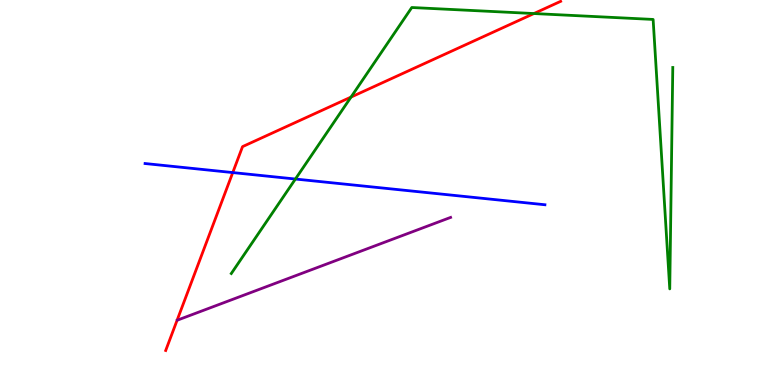[{'lines': ['blue', 'red'], 'intersections': [{'x': 3.0, 'y': 5.52}]}, {'lines': ['green', 'red'], 'intersections': [{'x': 4.53, 'y': 7.48}, {'x': 6.89, 'y': 9.65}]}, {'lines': ['purple', 'red'], 'intersections': []}, {'lines': ['blue', 'green'], 'intersections': [{'x': 3.81, 'y': 5.35}]}, {'lines': ['blue', 'purple'], 'intersections': []}, {'lines': ['green', 'purple'], 'intersections': []}]